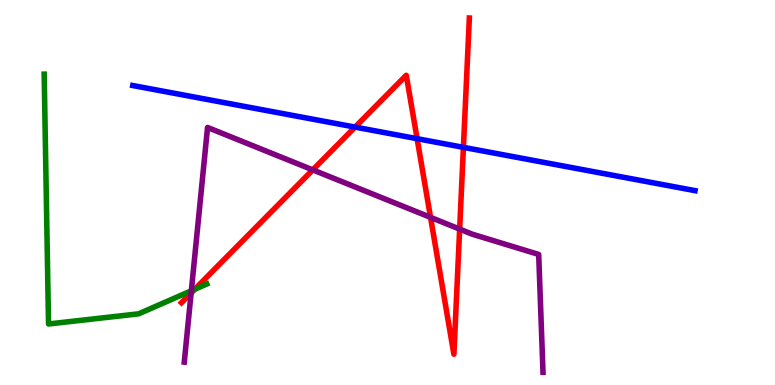[{'lines': ['blue', 'red'], 'intersections': [{'x': 4.58, 'y': 6.7}, {'x': 5.38, 'y': 6.4}, {'x': 5.98, 'y': 6.17}]}, {'lines': ['green', 'red'], 'intersections': [{'x': 2.51, 'y': 2.49}]}, {'lines': ['purple', 'red'], 'intersections': [{'x': 2.47, 'y': 2.39}, {'x': 4.04, 'y': 5.59}, {'x': 5.56, 'y': 4.35}, {'x': 5.93, 'y': 4.05}]}, {'lines': ['blue', 'green'], 'intersections': []}, {'lines': ['blue', 'purple'], 'intersections': []}, {'lines': ['green', 'purple'], 'intersections': [{'x': 2.47, 'y': 2.45}]}]